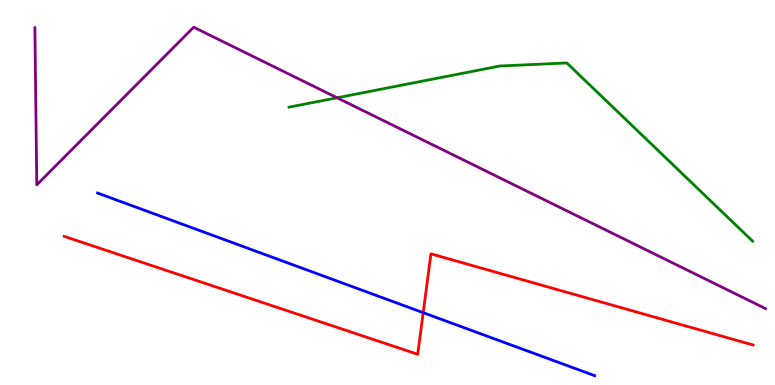[{'lines': ['blue', 'red'], 'intersections': [{'x': 5.46, 'y': 1.88}]}, {'lines': ['green', 'red'], 'intersections': []}, {'lines': ['purple', 'red'], 'intersections': []}, {'lines': ['blue', 'green'], 'intersections': []}, {'lines': ['blue', 'purple'], 'intersections': []}, {'lines': ['green', 'purple'], 'intersections': [{'x': 4.35, 'y': 7.46}]}]